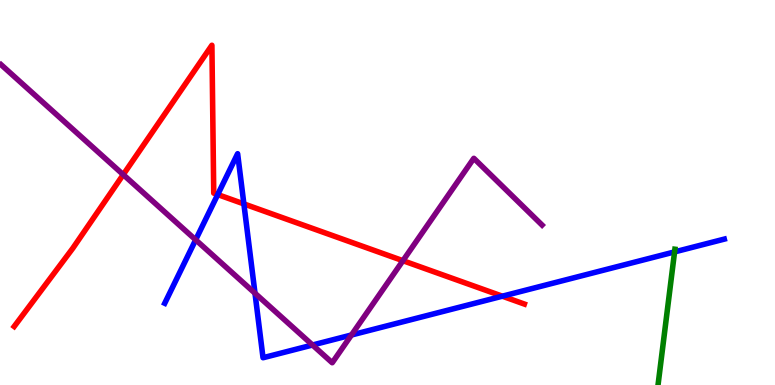[{'lines': ['blue', 'red'], 'intersections': [{'x': 2.81, 'y': 4.95}, {'x': 3.15, 'y': 4.7}, {'x': 6.48, 'y': 2.31}]}, {'lines': ['green', 'red'], 'intersections': []}, {'lines': ['purple', 'red'], 'intersections': [{'x': 1.59, 'y': 5.46}, {'x': 5.2, 'y': 3.23}]}, {'lines': ['blue', 'green'], 'intersections': [{'x': 8.7, 'y': 3.46}]}, {'lines': ['blue', 'purple'], 'intersections': [{'x': 2.52, 'y': 3.77}, {'x': 3.29, 'y': 2.38}, {'x': 4.03, 'y': 1.04}, {'x': 4.53, 'y': 1.3}]}, {'lines': ['green', 'purple'], 'intersections': []}]